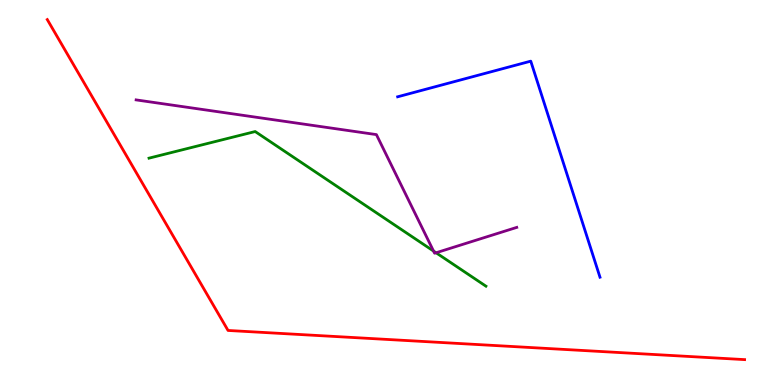[{'lines': ['blue', 'red'], 'intersections': []}, {'lines': ['green', 'red'], 'intersections': []}, {'lines': ['purple', 'red'], 'intersections': []}, {'lines': ['blue', 'green'], 'intersections': []}, {'lines': ['blue', 'purple'], 'intersections': []}, {'lines': ['green', 'purple'], 'intersections': [{'x': 5.59, 'y': 3.48}, {'x': 5.63, 'y': 3.43}]}]